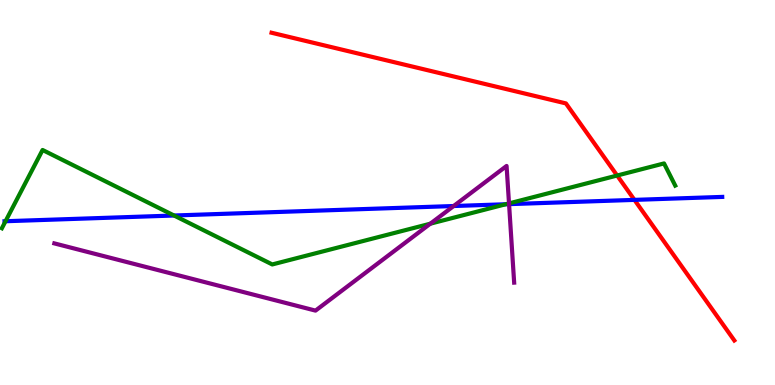[{'lines': ['blue', 'red'], 'intersections': [{'x': 8.19, 'y': 4.81}]}, {'lines': ['green', 'red'], 'intersections': [{'x': 7.96, 'y': 5.44}]}, {'lines': ['purple', 'red'], 'intersections': []}, {'lines': ['blue', 'green'], 'intersections': [{'x': 0.0713, 'y': 4.25}, {'x': 2.25, 'y': 4.4}, {'x': 6.53, 'y': 4.69}]}, {'lines': ['blue', 'purple'], 'intersections': [{'x': 5.85, 'y': 4.65}, {'x': 6.57, 'y': 4.7}]}, {'lines': ['green', 'purple'], 'intersections': [{'x': 5.55, 'y': 4.19}, {'x': 6.57, 'y': 4.72}]}]